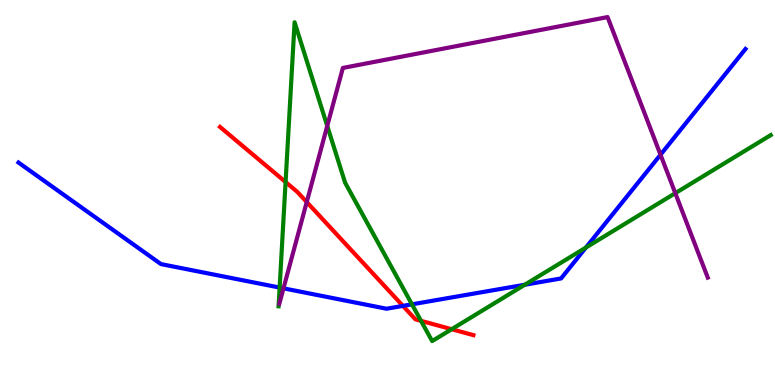[{'lines': ['blue', 'red'], 'intersections': [{'x': 5.2, 'y': 2.05}]}, {'lines': ['green', 'red'], 'intersections': [{'x': 3.68, 'y': 5.27}, {'x': 5.43, 'y': 1.67}, {'x': 5.83, 'y': 1.45}]}, {'lines': ['purple', 'red'], 'intersections': [{'x': 3.96, 'y': 4.75}]}, {'lines': ['blue', 'green'], 'intersections': [{'x': 3.61, 'y': 2.53}, {'x': 5.32, 'y': 2.1}, {'x': 6.77, 'y': 2.6}, {'x': 7.56, 'y': 3.57}]}, {'lines': ['blue', 'purple'], 'intersections': [{'x': 3.66, 'y': 2.51}, {'x': 8.52, 'y': 5.98}]}, {'lines': ['green', 'purple'], 'intersections': [{'x': 4.22, 'y': 6.73}, {'x': 8.71, 'y': 4.98}]}]